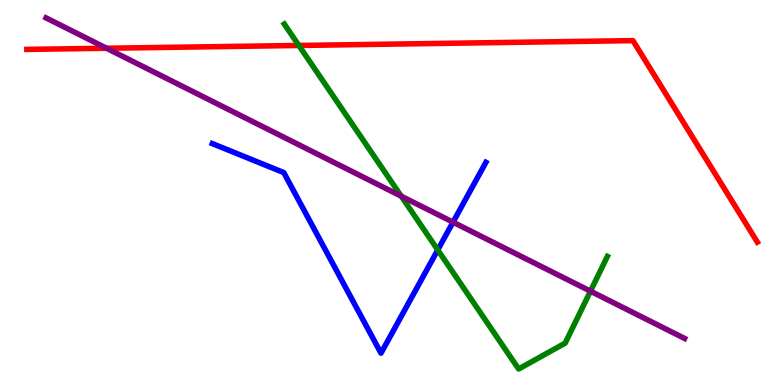[{'lines': ['blue', 'red'], 'intersections': []}, {'lines': ['green', 'red'], 'intersections': [{'x': 3.86, 'y': 8.82}]}, {'lines': ['purple', 'red'], 'intersections': [{'x': 1.37, 'y': 8.75}]}, {'lines': ['blue', 'green'], 'intersections': [{'x': 5.65, 'y': 3.51}]}, {'lines': ['blue', 'purple'], 'intersections': [{'x': 5.85, 'y': 4.23}]}, {'lines': ['green', 'purple'], 'intersections': [{'x': 5.18, 'y': 4.9}, {'x': 7.62, 'y': 2.44}]}]